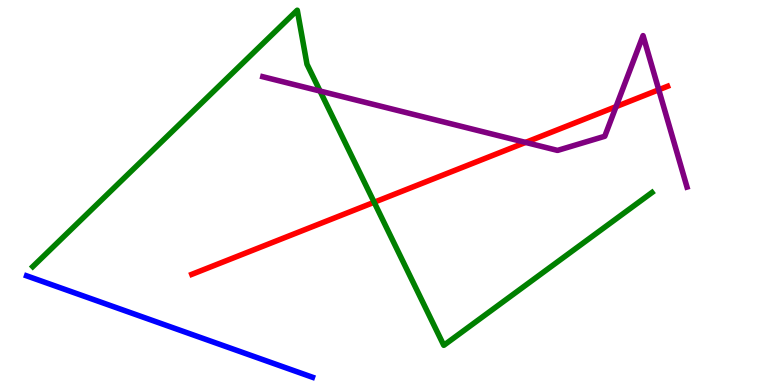[{'lines': ['blue', 'red'], 'intersections': []}, {'lines': ['green', 'red'], 'intersections': [{'x': 4.83, 'y': 4.75}]}, {'lines': ['purple', 'red'], 'intersections': [{'x': 6.78, 'y': 6.3}, {'x': 7.95, 'y': 7.23}, {'x': 8.5, 'y': 7.67}]}, {'lines': ['blue', 'green'], 'intersections': []}, {'lines': ['blue', 'purple'], 'intersections': []}, {'lines': ['green', 'purple'], 'intersections': [{'x': 4.13, 'y': 7.64}]}]